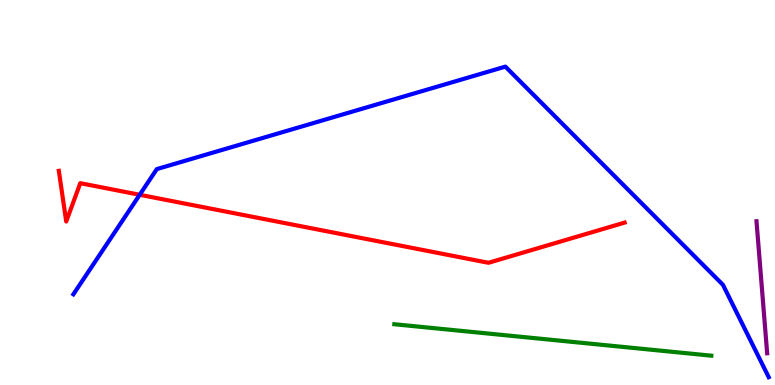[{'lines': ['blue', 'red'], 'intersections': [{'x': 1.8, 'y': 4.94}]}, {'lines': ['green', 'red'], 'intersections': []}, {'lines': ['purple', 'red'], 'intersections': []}, {'lines': ['blue', 'green'], 'intersections': []}, {'lines': ['blue', 'purple'], 'intersections': []}, {'lines': ['green', 'purple'], 'intersections': []}]